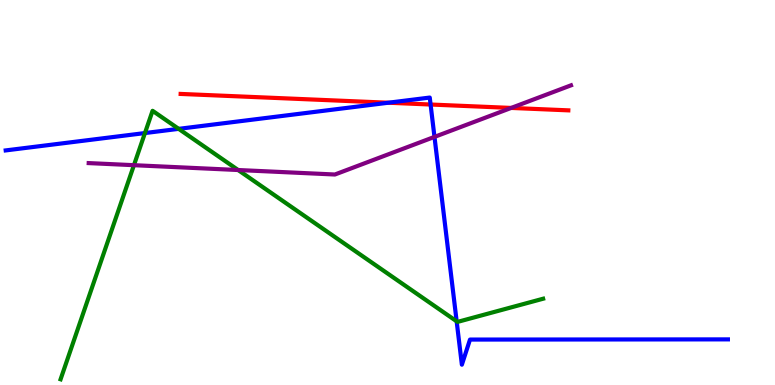[{'lines': ['blue', 'red'], 'intersections': [{'x': 5.01, 'y': 7.33}, {'x': 5.56, 'y': 7.29}]}, {'lines': ['green', 'red'], 'intersections': []}, {'lines': ['purple', 'red'], 'intersections': [{'x': 6.6, 'y': 7.2}]}, {'lines': ['blue', 'green'], 'intersections': [{'x': 1.87, 'y': 6.54}, {'x': 2.31, 'y': 6.65}, {'x': 5.89, 'y': 1.65}]}, {'lines': ['blue', 'purple'], 'intersections': [{'x': 5.61, 'y': 6.44}]}, {'lines': ['green', 'purple'], 'intersections': [{'x': 1.73, 'y': 5.71}, {'x': 3.07, 'y': 5.58}]}]